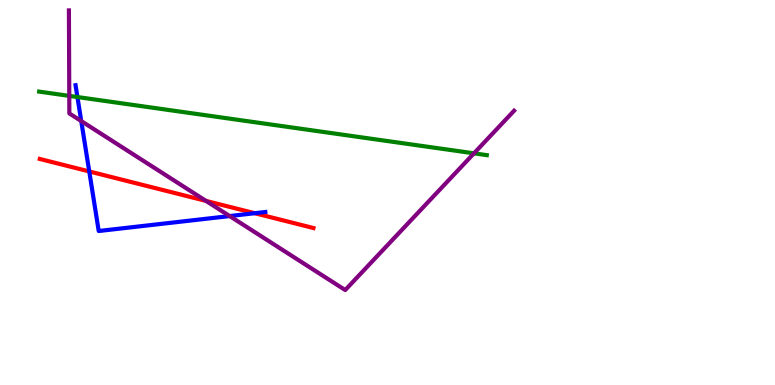[{'lines': ['blue', 'red'], 'intersections': [{'x': 1.15, 'y': 5.55}, {'x': 3.29, 'y': 4.46}]}, {'lines': ['green', 'red'], 'intersections': []}, {'lines': ['purple', 'red'], 'intersections': [{'x': 2.66, 'y': 4.78}]}, {'lines': ['blue', 'green'], 'intersections': [{'x': 0.999, 'y': 7.48}]}, {'lines': ['blue', 'purple'], 'intersections': [{'x': 1.05, 'y': 6.86}, {'x': 2.96, 'y': 4.39}]}, {'lines': ['green', 'purple'], 'intersections': [{'x': 0.894, 'y': 7.51}, {'x': 6.12, 'y': 6.02}]}]